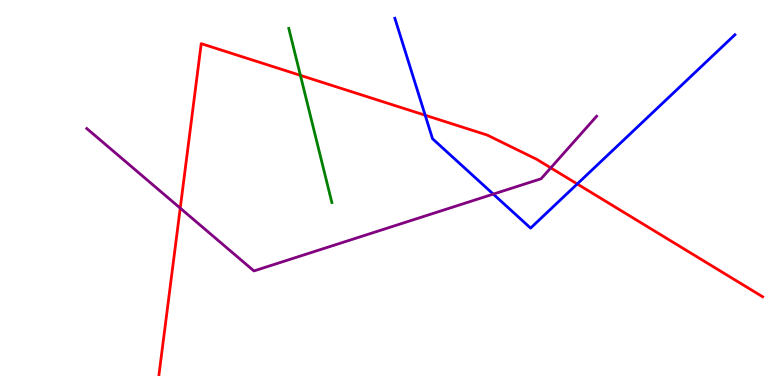[{'lines': ['blue', 'red'], 'intersections': [{'x': 5.49, 'y': 7.01}, {'x': 7.45, 'y': 5.22}]}, {'lines': ['green', 'red'], 'intersections': [{'x': 3.88, 'y': 8.04}]}, {'lines': ['purple', 'red'], 'intersections': [{'x': 2.33, 'y': 4.59}, {'x': 7.11, 'y': 5.64}]}, {'lines': ['blue', 'green'], 'intersections': []}, {'lines': ['blue', 'purple'], 'intersections': [{'x': 6.36, 'y': 4.96}]}, {'lines': ['green', 'purple'], 'intersections': []}]